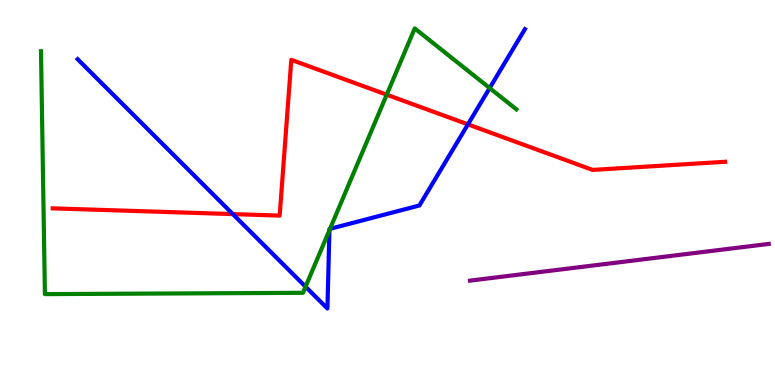[{'lines': ['blue', 'red'], 'intersections': [{'x': 3.0, 'y': 4.44}, {'x': 6.04, 'y': 6.77}]}, {'lines': ['green', 'red'], 'intersections': [{'x': 4.99, 'y': 7.54}]}, {'lines': ['purple', 'red'], 'intersections': []}, {'lines': ['blue', 'green'], 'intersections': [{'x': 3.94, 'y': 2.55}, {'x': 4.25, 'y': 4.02}, {'x': 4.26, 'y': 4.06}, {'x': 6.32, 'y': 7.71}]}, {'lines': ['blue', 'purple'], 'intersections': []}, {'lines': ['green', 'purple'], 'intersections': []}]